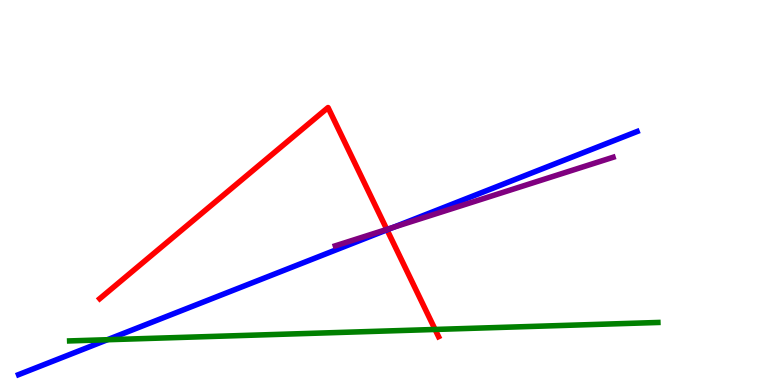[{'lines': ['blue', 'red'], 'intersections': [{'x': 4.99, 'y': 4.03}]}, {'lines': ['green', 'red'], 'intersections': [{'x': 5.61, 'y': 1.44}]}, {'lines': ['purple', 'red'], 'intersections': [{'x': 4.99, 'y': 4.04}]}, {'lines': ['blue', 'green'], 'intersections': [{'x': 1.39, 'y': 1.18}]}, {'lines': ['blue', 'purple'], 'intersections': [{'x': 5.08, 'y': 4.1}]}, {'lines': ['green', 'purple'], 'intersections': []}]